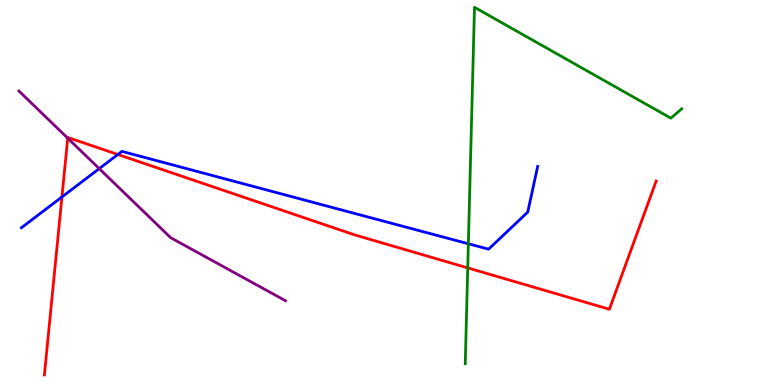[{'lines': ['blue', 'red'], 'intersections': [{'x': 0.799, 'y': 4.88}, {'x': 1.52, 'y': 5.99}]}, {'lines': ['green', 'red'], 'intersections': [{'x': 6.04, 'y': 3.04}]}, {'lines': ['purple', 'red'], 'intersections': [{'x': 0.874, 'y': 6.41}]}, {'lines': ['blue', 'green'], 'intersections': [{'x': 6.04, 'y': 3.67}]}, {'lines': ['blue', 'purple'], 'intersections': [{'x': 1.28, 'y': 5.62}]}, {'lines': ['green', 'purple'], 'intersections': []}]